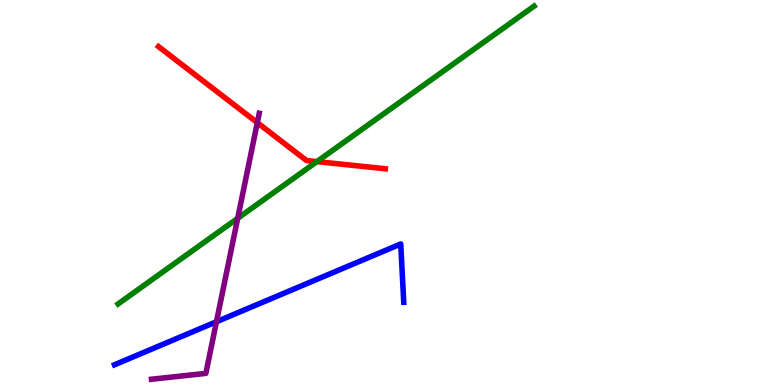[{'lines': ['blue', 'red'], 'intersections': []}, {'lines': ['green', 'red'], 'intersections': [{'x': 4.09, 'y': 5.8}]}, {'lines': ['purple', 'red'], 'intersections': [{'x': 3.32, 'y': 6.81}]}, {'lines': ['blue', 'green'], 'intersections': []}, {'lines': ['blue', 'purple'], 'intersections': [{'x': 2.79, 'y': 1.64}]}, {'lines': ['green', 'purple'], 'intersections': [{'x': 3.07, 'y': 4.33}]}]